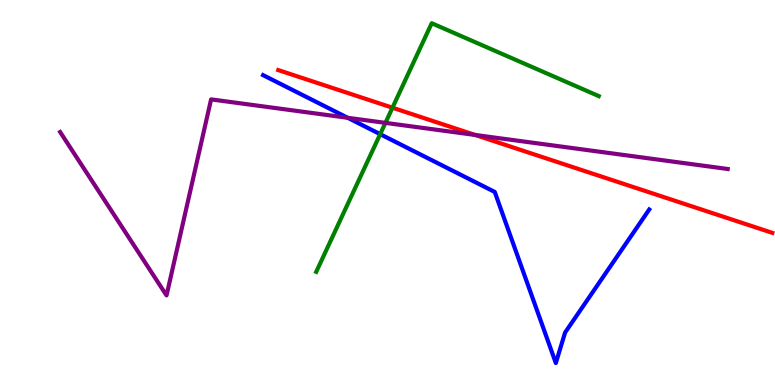[{'lines': ['blue', 'red'], 'intersections': []}, {'lines': ['green', 'red'], 'intersections': [{'x': 5.06, 'y': 7.2}]}, {'lines': ['purple', 'red'], 'intersections': [{'x': 6.13, 'y': 6.49}]}, {'lines': ['blue', 'green'], 'intersections': [{'x': 4.91, 'y': 6.51}]}, {'lines': ['blue', 'purple'], 'intersections': [{'x': 4.49, 'y': 6.94}]}, {'lines': ['green', 'purple'], 'intersections': [{'x': 4.97, 'y': 6.81}]}]